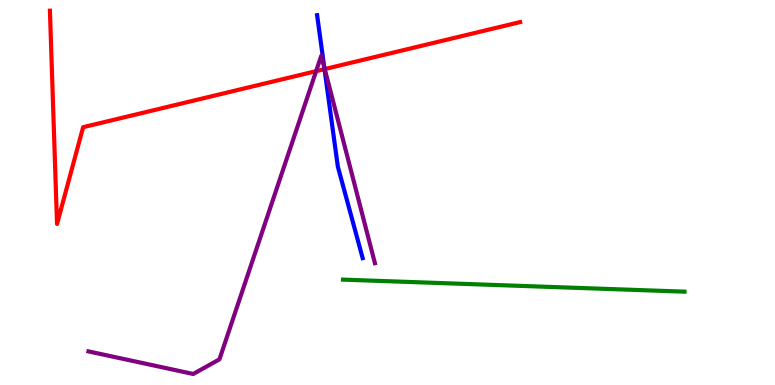[{'lines': ['blue', 'red'], 'intersections': [{'x': 4.19, 'y': 8.2}]}, {'lines': ['green', 'red'], 'intersections': []}, {'lines': ['purple', 'red'], 'intersections': [{'x': 4.08, 'y': 8.15}, {'x': 4.19, 'y': 8.21}]}, {'lines': ['blue', 'green'], 'intersections': []}, {'lines': ['blue', 'purple'], 'intersections': [{'x': 4.18, 'y': 8.26}]}, {'lines': ['green', 'purple'], 'intersections': []}]